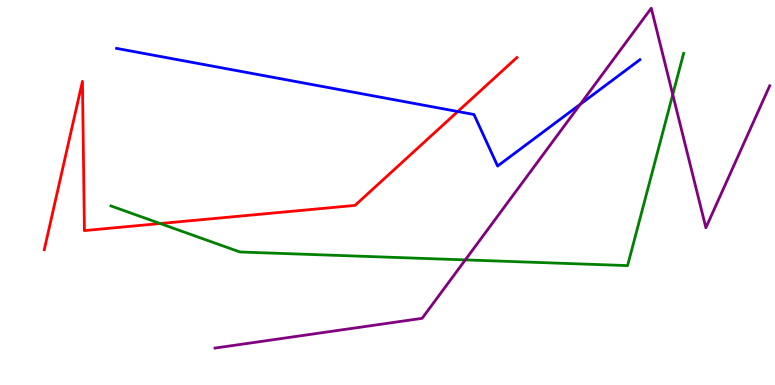[{'lines': ['blue', 'red'], 'intersections': [{'x': 5.91, 'y': 7.1}]}, {'lines': ['green', 'red'], 'intersections': [{'x': 2.07, 'y': 4.19}]}, {'lines': ['purple', 'red'], 'intersections': []}, {'lines': ['blue', 'green'], 'intersections': []}, {'lines': ['blue', 'purple'], 'intersections': [{'x': 7.49, 'y': 7.29}]}, {'lines': ['green', 'purple'], 'intersections': [{'x': 6.0, 'y': 3.25}, {'x': 8.68, 'y': 7.54}]}]